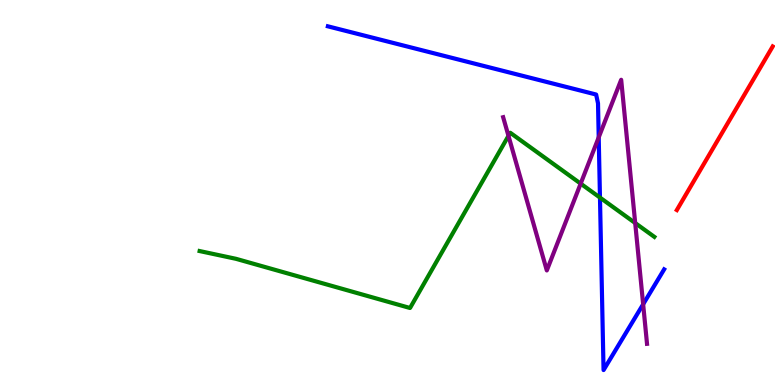[{'lines': ['blue', 'red'], 'intersections': []}, {'lines': ['green', 'red'], 'intersections': []}, {'lines': ['purple', 'red'], 'intersections': []}, {'lines': ['blue', 'green'], 'intersections': [{'x': 7.74, 'y': 4.87}]}, {'lines': ['blue', 'purple'], 'intersections': [{'x': 7.73, 'y': 6.43}, {'x': 8.3, 'y': 2.1}]}, {'lines': ['green', 'purple'], 'intersections': [{'x': 6.56, 'y': 6.47}, {'x': 7.49, 'y': 5.23}, {'x': 8.2, 'y': 4.21}]}]